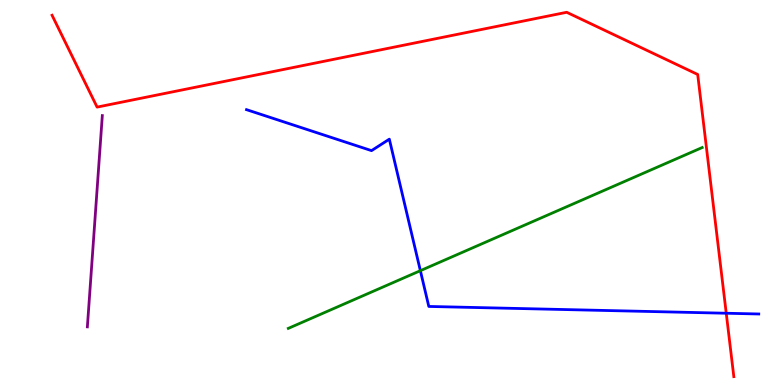[{'lines': ['blue', 'red'], 'intersections': [{'x': 9.37, 'y': 1.86}]}, {'lines': ['green', 'red'], 'intersections': []}, {'lines': ['purple', 'red'], 'intersections': []}, {'lines': ['blue', 'green'], 'intersections': [{'x': 5.42, 'y': 2.97}]}, {'lines': ['blue', 'purple'], 'intersections': []}, {'lines': ['green', 'purple'], 'intersections': []}]